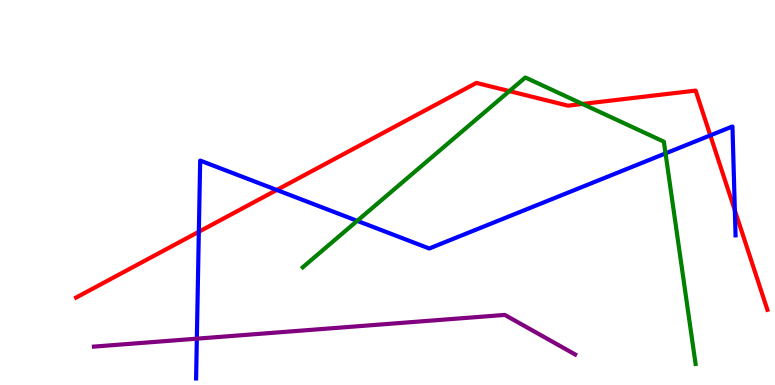[{'lines': ['blue', 'red'], 'intersections': [{'x': 2.57, 'y': 3.98}, {'x': 3.57, 'y': 5.07}, {'x': 9.17, 'y': 6.48}, {'x': 9.48, 'y': 4.54}]}, {'lines': ['green', 'red'], 'intersections': [{'x': 6.57, 'y': 7.63}, {'x': 7.52, 'y': 7.3}]}, {'lines': ['purple', 'red'], 'intersections': []}, {'lines': ['blue', 'green'], 'intersections': [{'x': 4.61, 'y': 4.26}, {'x': 8.59, 'y': 6.02}]}, {'lines': ['blue', 'purple'], 'intersections': [{'x': 2.54, 'y': 1.2}]}, {'lines': ['green', 'purple'], 'intersections': []}]